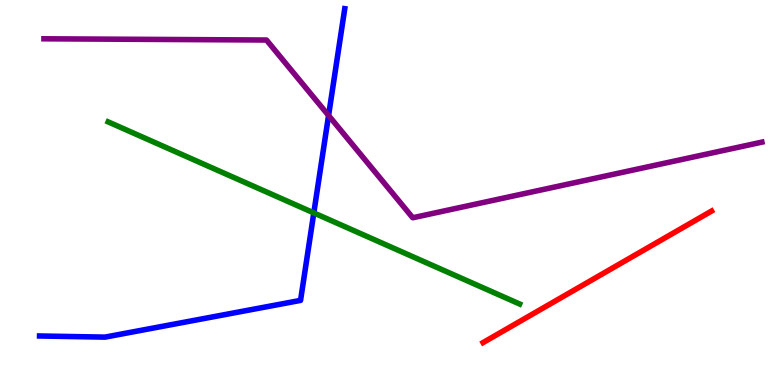[{'lines': ['blue', 'red'], 'intersections': []}, {'lines': ['green', 'red'], 'intersections': []}, {'lines': ['purple', 'red'], 'intersections': []}, {'lines': ['blue', 'green'], 'intersections': [{'x': 4.05, 'y': 4.47}]}, {'lines': ['blue', 'purple'], 'intersections': [{'x': 4.24, 'y': 7.0}]}, {'lines': ['green', 'purple'], 'intersections': []}]